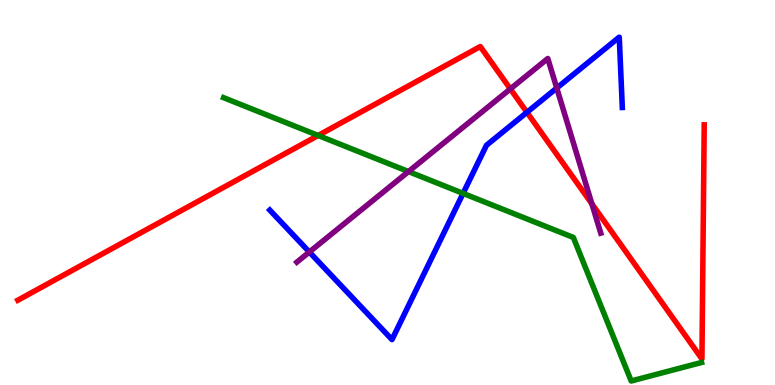[{'lines': ['blue', 'red'], 'intersections': [{'x': 6.8, 'y': 7.08}]}, {'lines': ['green', 'red'], 'intersections': [{'x': 4.11, 'y': 6.48}]}, {'lines': ['purple', 'red'], 'intersections': [{'x': 6.59, 'y': 7.69}, {'x': 7.64, 'y': 4.71}]}, {'lines': ['blue', 'green'], 'intersections': [{'x': 5.98, 'y': 4.98}]}, {'lines': ['blue', 'purple'], 'intersections': [{'x': 3.99, 'y': 3.45}, {'x': 7.18, 'y': 7.71}]}, {'lines': ['green', 'purple'], 'intersections': [{'x': 5.27, 'y': 5.54}]}]